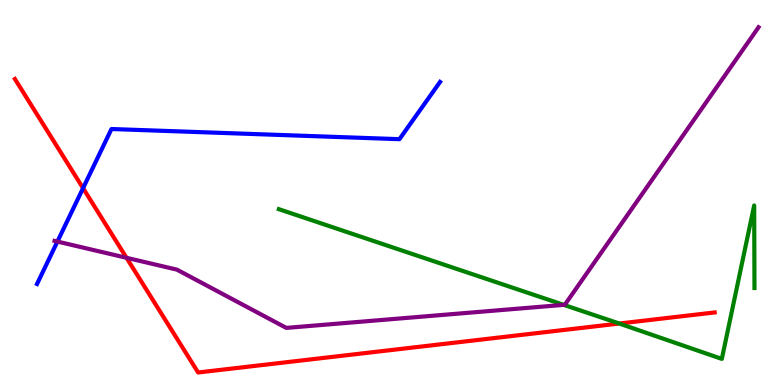[{'lines': ['blue', 'red'], 'intersections': [{'x': 1.07, 'y': 5.11}]}, {'lines': ['green', 'red'], 'intersections': [{'x': 7.99, 'y': 1.6}]}, {'lines': ['purple', 'red'], 'intersections': [{'x': 1.63, 'y': 3.3}]}, {'lines': ['blue', 'green'], 'intersections': []}, {'lines': ['blue', 'purple'], 'intersections': [{'x': 0.741, 'y': 3.73}]}, {'lines': ['green', 'purple'], 'intersections': [{'x': 7.27, 'y': 2.08}]}]